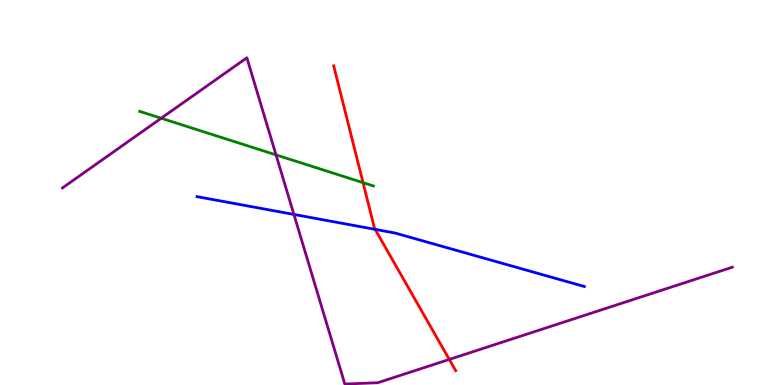[{'lines': ['blue', 'red'], 'intersections': [{'x': 4.84, 'y': 4.04}]}, {'lines': ['green', 'red'], 'intersections': [{'x': 4.68, 'y': 5.26}]}, {'lines': ['purple', 'red'], 'intersections': [{'x': 5.8, 'y': 0.664}]}, {'lines': ['blue', 'green'], 'intersections': []}, {'lines': ['blue', 'purple'], 'intersections': [{'x': 3.79, 'y': 4.43}]}, {'lines': ['green', 'purple'], 'intersections': [{'x': 2.08, 'y': 6.93}, {'x': 3.56, 'y': 5.98}]}]